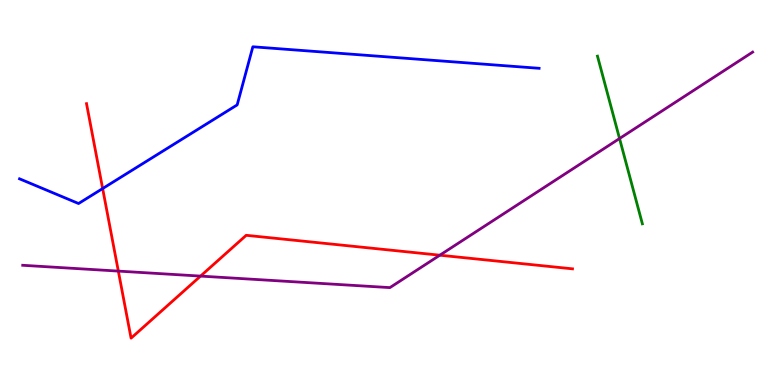[{'lines': ['blue', 'red'], 'intersections': [{'x': 1.32, 'y': 5.1}]}, {'lines': ['green', 'red'], 'intersections': []}, {'lines': ['purple', 'red'], 'intersections': [{'x': 1.53, 'y': 2.96}, {'x': 2.59, 'y': 2.83}, {'x': 5.68, 'y': 3.37}]}, {'lines': ['blue', 'green'], 'intersections': []}, {'lines': ['blue', 'purple'], 'intersections': []}, {'lines': ['green', 'purple'], 'intersections': [{'x': 7.99, 'y': 6.4}]}]